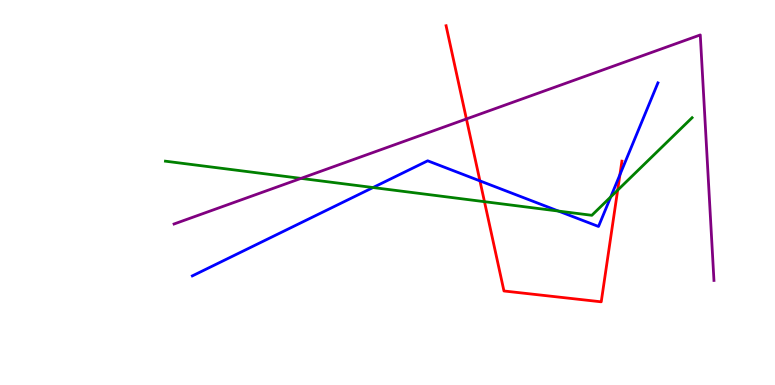[{'lines': ['blue', 'red'], 'intersections': [{'x': 6.19, 'y': 5.3}, {'x': 8.0, 'y': 5.46}]}, {'lines': ['green', 'red'], 'intersections': [{'x': 6.25, 'y': 4.76}, {'x': 7.97, 'y': 5.06}]}, {'lines': ['purple', 'red'], 'intersections': [{'x': 6.02, 'y': 6.91}]}, {'lines': ['blue', 'green'], 'intersections': [{'x': 4.81, 'y': 5.13}, {'x': 7.21, 'y': 4.52}, {'x': 7.88, 'y': 4.89}]}, {'lines': ['blue', 'purple'], 'intersections': []}, {'lines': ['green', 'purple'], 'intersections': [{'x': 3.88, 'y': 5.37}]}]